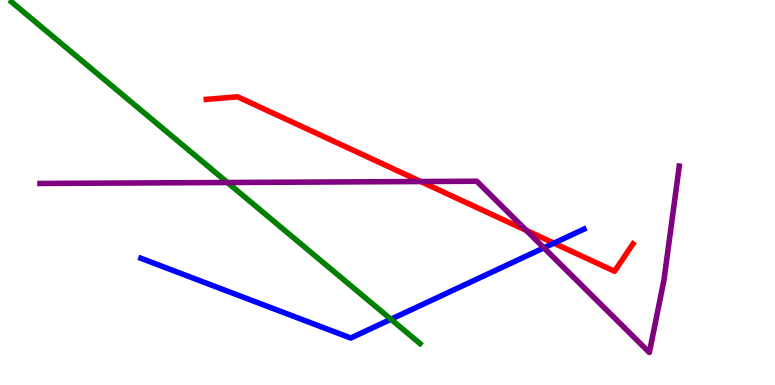[{'lines': ['blue', 'red'], 'intersections': [{'x': 7.15, 'y': 3.68}]}, {'lines': ['green', 'red'], 'intersections': []}, {'lines': ['purple', 'red'], 'intersections': [{'x': 5.43, 'y': 5.28}, {'x': 6.79, 'y': 4.02}]}, {'lines': ['blue', 'green'], 'intersections': [{'x': 5.04, 'y': 1.71}]}, {'lines': ['blue', 'purple'], 'intersections': [{'x': 7.02, 'y': 3.56}]}, {'lines': ['green', 'purple'], 'intersections': [{'x': 2.93, 'y': 5.26}]}]